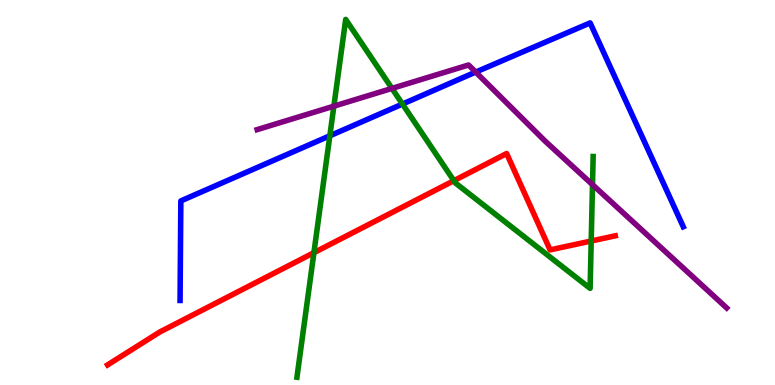[{'lines': ['blue', 'red'], 'intersections': []}, {'lines': ['green', 'red'], 'intersections': [{'x': 4.05, 'y': 3.44}, {'x': 5.86, 'y': 5.31}, {'x': 7.63, 'y': 3.74}]}, {'lines': ['purple', 'red'], 'intersections': []}, {'lines': ['blue', 'green'], 'intersections': [{'x': 4.26, 'y': 6.47}, {'x': 5.19, 'y': 7.3}]}, {'lines': ['blue', 'purple'], 'intersections': [{'x': 6.14, 'y': 8.13}]}, {'lines': ['green', 'purple'], 'intersections': [{'x': 4.31, 'y': 7.24}, {'x': 5.06, 'y': 7.7}, {'x': 7.65, 'y': 5.2}]}]